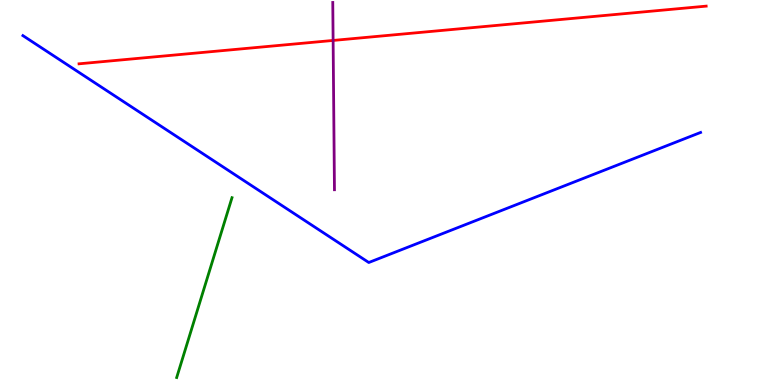[{'lines': ['blue', 'red'], 'intersections': []}, {'lines': ['green', 'red'], 'intersections': []}, {'lines': ['purple', 'red'], 'intersections': [{'x': 4.3, 'y': 8.95}]}, {'lines': ['blue', 'green'], 'intersections': []}, {'lines': ['blue', 'purple'], 'intersections': []}, {'lines': ['green', 'purple'], 'intersections': []}]